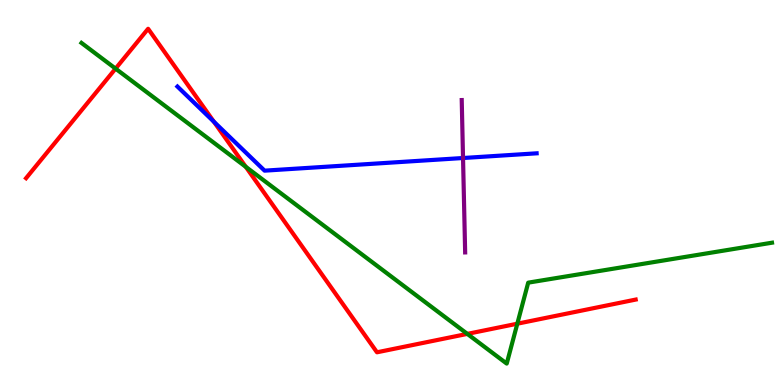[{'lines': ['blue', 'red'], 'intersections': [{'x': 2.76, 'y': 6.84}]}, {'lines': ['green', 'red'], 'intersections': [{'x': 1.49, 'y': 8.22}, {'x': 3.17, 'y': 5.67}, {'x': 6.03, 'y': 1.33}, {'x': 6.68, 'y': 1.59}]}, {'lines': ['purple', 'red'], 'intersections': []}, {'lines': ['blue', 'green'], 'intersections': []}, {'lines': ['blue', 'purple'], 'intersections': [{'x': 5.97, 'y': 5.9}]}, {'lines': ['green', 'purple'], 'intersections': []}]